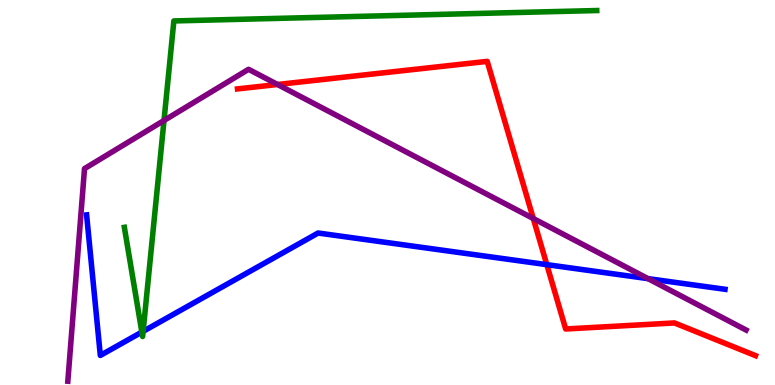[{'lines': ['blue', 'red'], 'intersections': [{'x': 7.06, 'y': 3.13}]}, {'lines': ['green', 'red'], 'intersections': []}, {'lines': ['purple', 'red'], 'intersections': [{'x': 3.58, 'y': 7.81}, {'x': 6.88, 'y': 4.32}]}, {'lines': ['blue', 'green'], 'intersections': [{'x': 1.83, 'y': 1.37}, {'x': 1.85, 'y': 1.39}]}, {'lines': ['blue', 'purple'], 'intersections': [{'x': 8.36, 'y': 2.76}]}, {'lines': ['green', 'purple'], 'intersections': [{'x': 2.12, 'y': 6.87}]}]